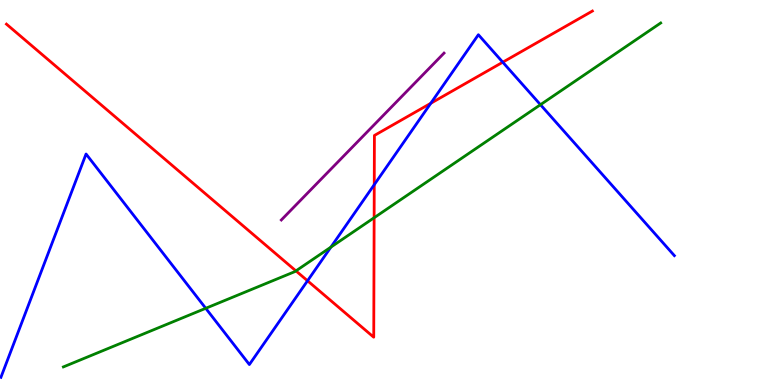[{'lines': ['blue', 'red'], 'intersections': [{'x': 3.97, 'y': 2.71}, {'x': 4.83, 'y': 5.2}, {'x': 5.56, 'y': 7.32}, {'x': 6.49, 'y': 8.38}]}, {'lines': ['green', 'red'], 'intersections': [{'x': 3.82, 'y': 2.96}, {'x': 4.83, 'y': 4.34}]}, {'lines': ['purple', 'red'], 'intersections': []}, {'lines': ['blue', 'green'], 'intersections': [{'x': 2.65, 'y': 1.99}, {'x': 4.27, 'y': 3.58}, {'x': 6.97, 'y': 7.28}]}, {'lines': ['blue', 'purple'], 'intersections': []}, {'lines': ['green', 'purple'], 'intersections': []}]